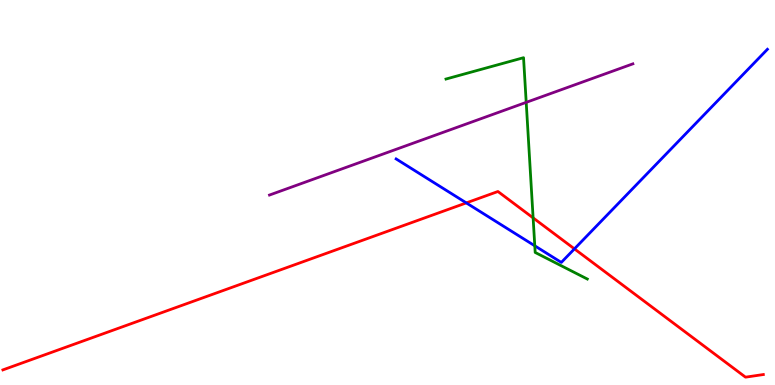[{'lines': ['blue', 'red'], 'intersections': [{'x': 6.02, 'y': 4.73}, {'x': 7.41, 'y': 3.54}]}, {'lines': ['green', 'red'], 'intersections': [{'x': 6.88, 'y': 4.34}]}, {'lines': ['purple', 'red'], 'intersections': []}, {'lines': ['blue', 'green'], 'intersections': [{'x': 6.9, 'y': 3.62}]}, {'lines': ['blue', 'purple'], 'intersections': []}, {'lines': ['green', 'purple'], 'intersections': [{'x': 6.79, 'y': 7.34}]}]